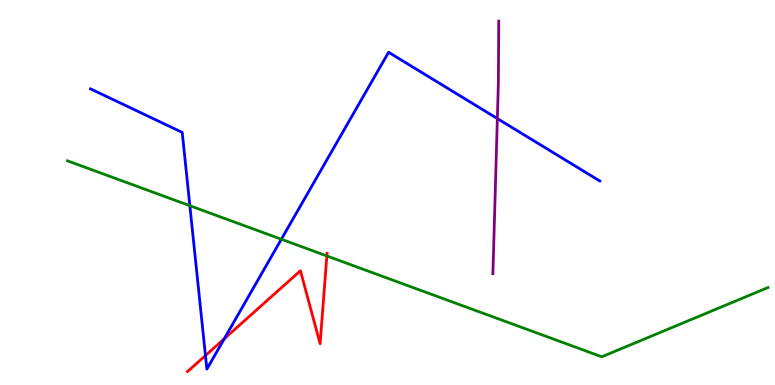[{'lines': ['blue', 'red'], 'intersections': [{'x': 2.65, 'y': 0.765}, {'x': 2.89, 'y': 1.2}]}, {'lines': ['green', 'red'], 'intersections': [{'x': 4.22, 'y': 3.35}]}, {'lines': ['purple', 'red'], 'intersections': []}, {'lines': ['blue', 'green'], 'intersections': [{'x': 2.45, 'y': 4.66}, {'x': 3.63, 'y': 3.79}]}, {'lines': ['blue', 'purple'], 'intersections': [{'x': 6.42, 'y': 6.92}]}, {'lines': ['green', 'purple'], 'intersections': []}]